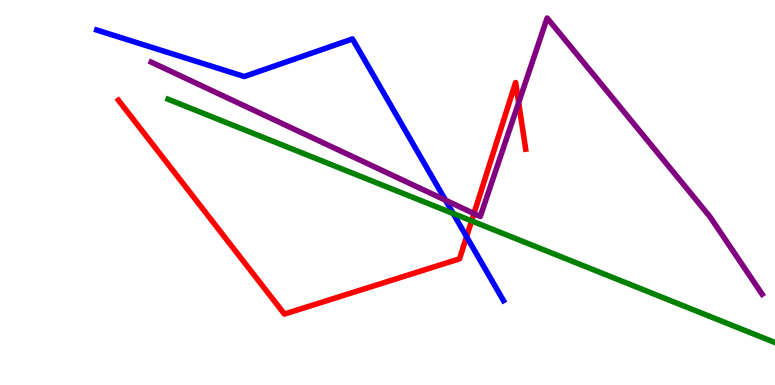[{'lines': ['blue', 'red'], 'intersections': [{'x': 6.02, 'y': 3.85}]}, {'lines': ['green', 'red'], 'intersections': [{'x': 6.09, 'y': 4.26}]}, {'lines': ['purple', 'red'], 'intersections': [{'x': 6.12, 'y': 4.45}, {'x': 6.69, 'y': 7.33}]}, {'lines': ['blue', 'green'], 'intersections': [{'x': 5.85, 'y': 4.45}]}, {'lines': ['blue', 'purple'], 'intersections': [{'x': 5.75, 'y': 4.8}]}, {'lines': ['green', 'purple'], 'intersections': []}]